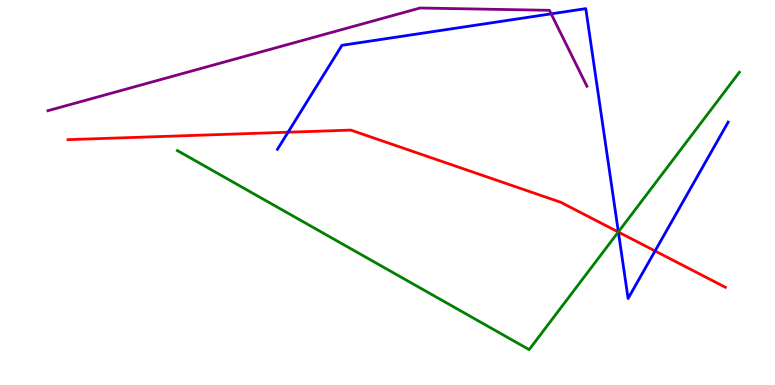[{'lines': ['blue', 'red'], 'intersections': [{'x': 3.72, 'y': 6.57}, {'x': 7.98, 'y': 3.97}, {'x': 8.45, 'y': 3.48}]}, {'lines': ['green', 'red'], 'intersections': [{'x': 7.98, 'y': 3.97}]}, {'lines': ['purple', 'red'], 'intersections': []}, {'lines': ['blue', 'green'], 'intersections': [{'x': 7.98, 'y': 3.98}]}, {'lines': ['blue', 'purple'], 'intersections': [{'x': 7.11, 'y': 9.64}]}, {'lines': ['green', 'purple'], 'intersections': []}]